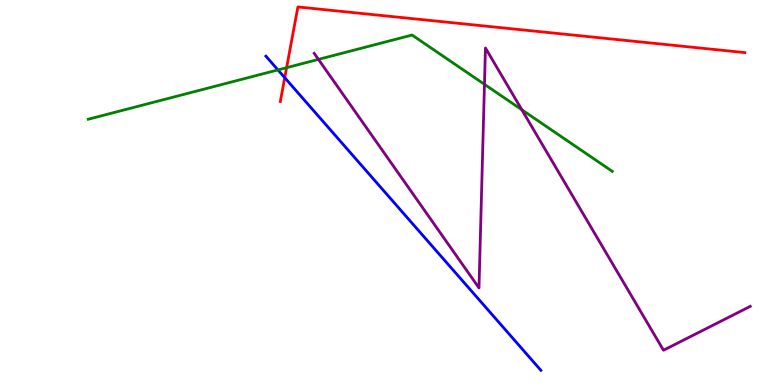[{'lines': ['blue', 'red'], 'intersections': [{'x': 3.67, 'y': 7.98}]}, {'lines': ['green', 'red'], 'intersections': [{'x': 3.7, 'y': 8.24}]}, {'lines': ['purple', 'red'], 'intersections': []}, {'lines': ['blue', 'green'], 'intersections': [{'x': 3.59, 'y': 8.18}]}, {'lines': ['blue', 'purple'], 'intersections': []}, {'lines': ['green', 'purple'], 'intersections': [{'x': 4.11, 'y': 8.46}, {'x': 6.25, 'y': 7.81}, {'x': 6.73, 'y': 7.15}]}]